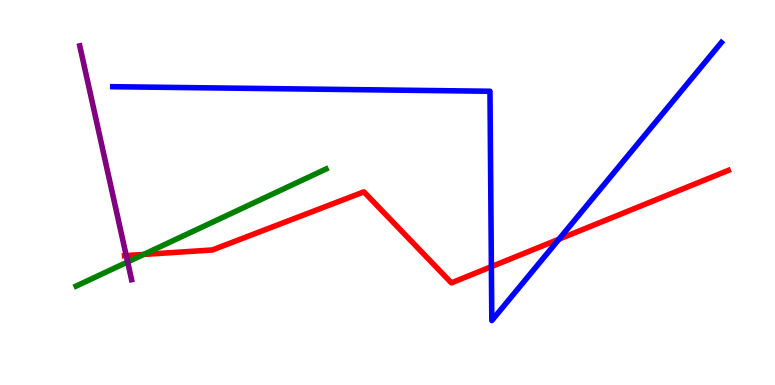[{'lines': ['blue', 'red'], 'intersections': [{'x': 6.34, 'y': 3.07}, {'x': 7.21, 'y': 3.79}]}, {'lines': ['green', 'red'], 'intersections': [{'x': 1.85, 'y': 3.39}]}, {'lines': ['purple', 'red'], 'intersections': [{'x': 1.63, 'y': 3.36}]}, {'lines': ['blue', 'green'], 'intersections': []}, {'lines': ['blue', 'purple'], 'intersections': []}, {'lines': ['green', 'purple'], 'intersections': [{'x': 1.65, 'y': 3.2}]}]